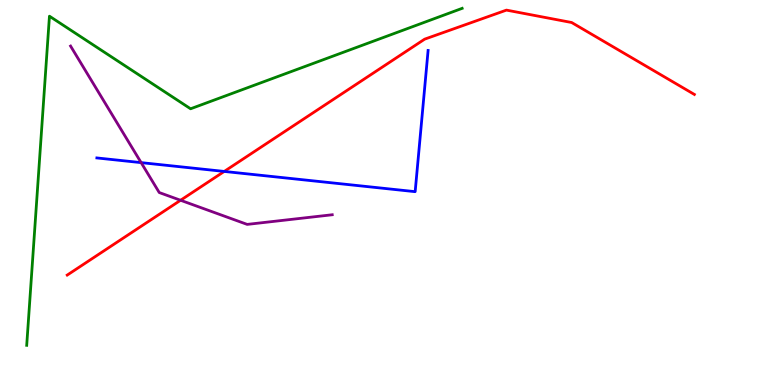[{'lines': ['blue', 'red'], 'intersections': [{'x': 2.89, 'y': 5.55}]}, {'lines': ['green', 'red'], 'intersections': []}, {'lines': ['purple', 'red'], 'intersections': [{'x': 2.33, 'y': 4.8}]}, {'lines': ['blue', 'green'], 'intersections': []}, {'lines': ['blue', 'purple'], 'intersections': [{'x': 1.82, 'y': 5.78}]}, {'lines': ['green', 'purple'], 'intersections': []}]